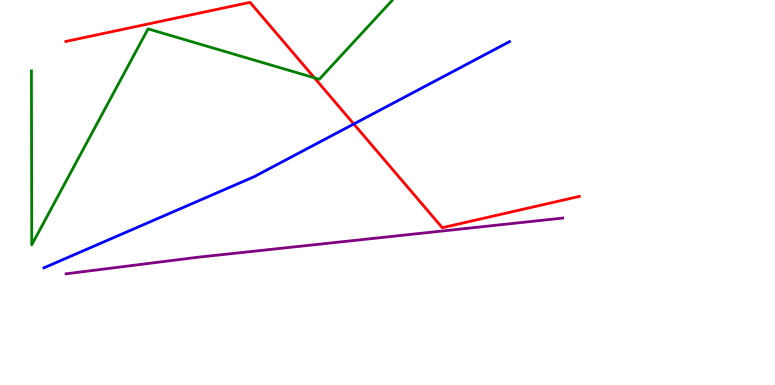[{'lines': ['blue', 'red'], 'intersections': [{'x': 4.57, 'y': 6.78}]}, {'lines': ['green', 'red'], 'intersections': [{'x': 4.06, 'y': 7.98}]}, {'lines': ['purple', 'red'], 'intersections': []}, {'lines': ['blue', 'green'], 'intersections': []}, {'lines': ['blue', 'purple'], 'intersections': []}, {'lines': ['green', 'purple'], 'intersections': []}]